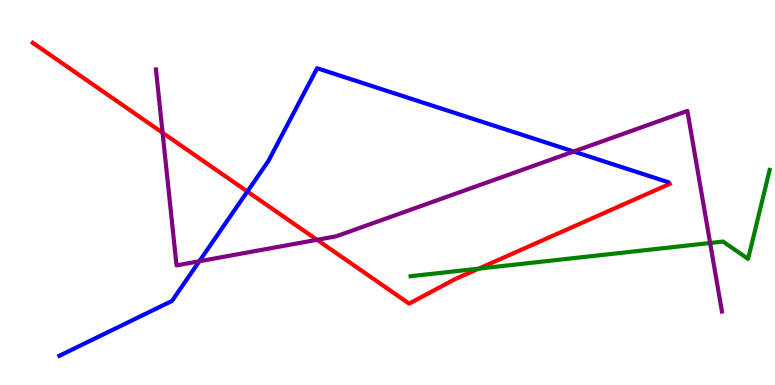[{'lines': ['blue', 'red'], 'intersections': [{'x': 3.19, 'y': 5.03}]}, {'lines': ['green', 'red'], 'intersections': [{'x': 6.18, 'y': 3.02}]}, {'lines': ['purple', 'red'], 'intersections': [{'x': 2.1, 'y': 6.55}, {'x': 4.09, 'y': 3.77}]}, {'lines': ['blue', 'green'], 'intersections': []}, {'lines': ['blue', 'purple'], 'intersections': [{'x': 2.57, 'y': 3.21}, {'x': 7.4, 'y': 6.06}]}, {'lines': ['green', 'purple'], 'intersections': [{'x': 9.16, 'y': 3.69}]}]